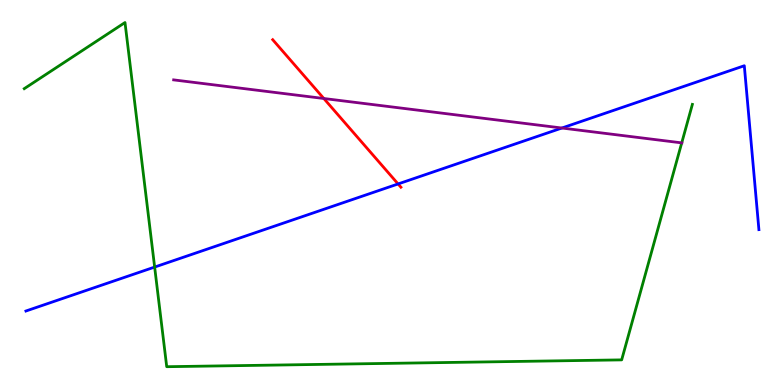[{'lines': ['blue', 'red'], 'intersections': [{'x': 5.14, 'y': 5.22}]}, {'lines': ['green', 'red'], 'intersections': []}, {'lines': ['purple', 'red'], 'intersections': [{'x': 4.18, 'y': 7.44}]}, {'lines': ['blue', 'green'], 'intersections': [{'x': 2.0, 'y': 3.06}]}, {'lines': ['blue', 'purple'], 'intersections': [{'x': 7.25, 'y': 6.67}]}, {'lines': ['green', 'purple'], 'intersections': [{'x': 8.8, 'y': 6.29}]}]